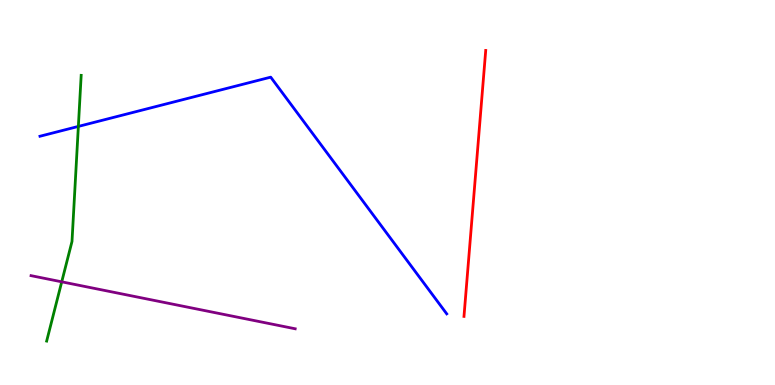[{'lines': ['blue', 'red'], 'intersections': []}, {'lines': ['green', 'red'], 'intersections': []}, {'lines': ['purple', 'red'], 'intersections': []}, {'lines': ['blue', 'green'], 'intersections': [{'x': 1.01, 'y': 6.72}]}, {'lines': ['blue', 'purple'], 'intersections': []}, {'lines': ['green', 'purple'], 'intersections': [{'x': 0.797, 'y': 2.68}]}]